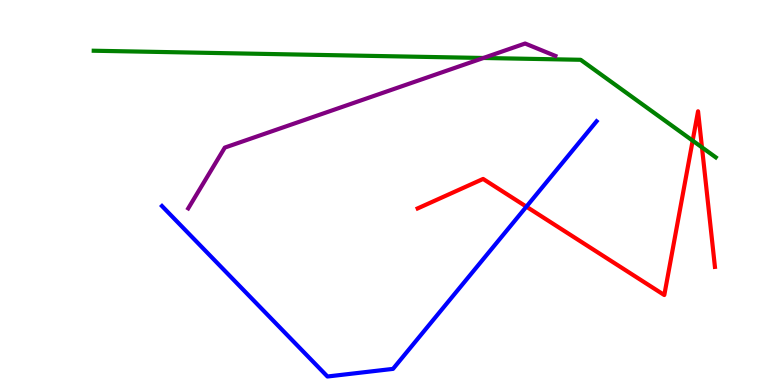[{'lines': ['blue', 'red'], 'intersections': [{'x': 6.79, 'y': 4.63}]}, {'lines': ['green', 'red'], 'intersections': [{'x': 8.94, 'y': 6.35}, {'x': 9.06, 'y': 6.17}]}, {'lines': ['purple', 'red'], 'intersections': []}, {'lines': ['blue', 'green'], 'intersections': []}, {'lines': ['blue', 'purple'], 'intersections': []}, {'lines': ['green', 'purple'], 'intersections': [{'x': 6.24, 'y': 8.49}]}]